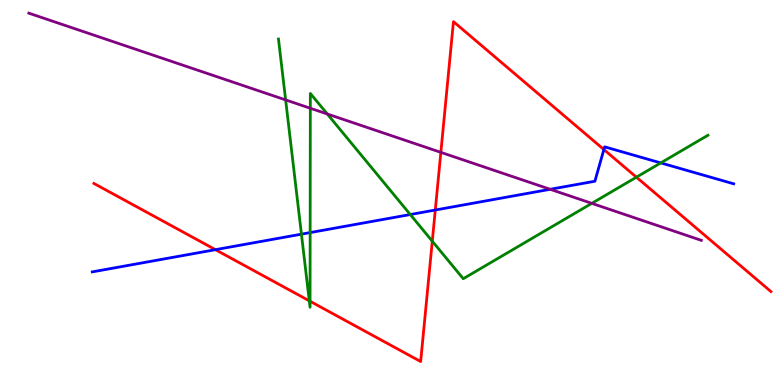[{'lines': ['blue', 'red'], 'intersections': [{'x': 2.78, 'y': 3.51}, {'x': 5.62, 'y': 4.54}, {'x': 7.79, 'y': 6.12}]}, {'lines': ['green', 'red'], 'intersections': [{'x': 3.99, 'y': 2.19}, {'x': 4.0, 'y': 2.18}, {'x': 5.58, 'y': 3.74}, {'x': 8.21, 'y': 5.4}]}, {'lines': ['purple', 'red'], 'intersections': [{'x': 5.69, 'y': 6.04}]}, {'lines': ['blue', 'green'], 'intersections': [{'x': 3.89, 'y': 3.92}, {'x': 4.0, 'y': 3.96}, {'x': 5.29, 'y': 4.43}, {'x': 8.53, 'y': 5.77}]}, {'lines': ['blue', 'purple'], 'intersections': [{'x': 7.1, 'y': 5.08}]}, {'lines': ['green', 'purple'], 'intersections': [{'x': 3.69, 'y': 7.4}, {'x': 4.0, 'y': 7.19}, {'x': 4.22, 'y': 7.04}, {'x': 7.64, 'y': 4.72}]}]